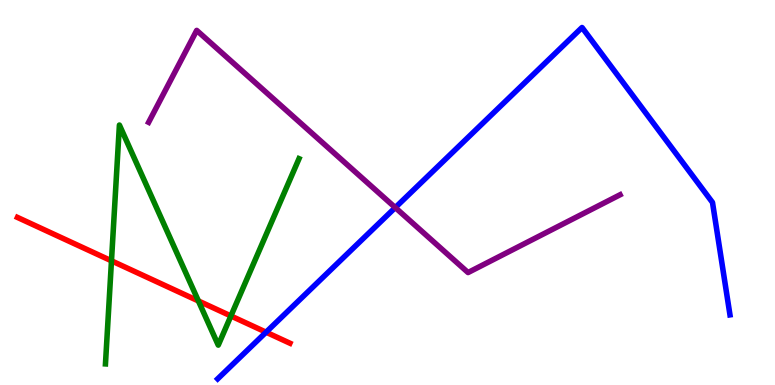[{'lines': ['blue', 'red'], 'intersections': [{'x': 3.43, 'y': 1.37}]}, {'lines': ['green', 'red'], 'intersections': [{'x': 1.44, 'y': 3.23}, {'x': 2.56, 'y': 2.18}, {'x': 2.98, 'y': 1.79}]}, {'lines': ['purple', 'red'], 'intersections': []}, {'lines': ['blue', 'green'], 'intersections': []}, {'lines': ['blue', 'purple'], 'intersections': [{'x': 5.1, 'y': 4.61}]}, {'lines': ['green', 'purple'], 'intersections': []}]